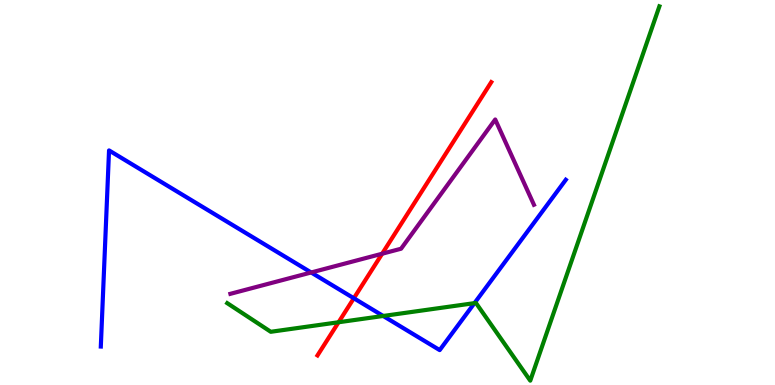[{'lines': ['blue', 'red'], 'intersections': [{'x': 4.57, 'y': 2.25}]}, {'lines': ['green', 'red'], 'intersections': [{'x': 4.37, 'y': 1.63}]}, {'lines': ['purple', 'red'], 'intersections': [{'x': 4.93, 'y': 3.41}]}, {'lines': ['blue', 'green'], 'intersections': [{'x': 4.94, 'y': 1.79}, {'x': 6.12, 'y': 2.13}]}, {'lines': ['blue', 'purple'], 'intersections': [{'x': 4.01, 'y': 2.92}]}, {'lines': ['green', 'purple'], 'intersections': []}]